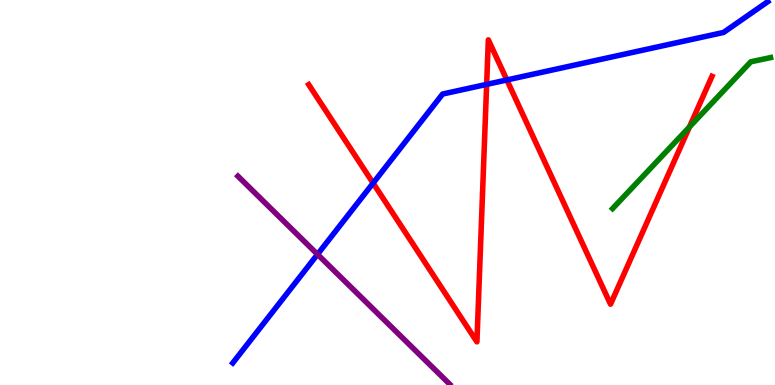[{'lines': ['blue', 'red'], 'intersections': [{'x': 4.81, 'y': 5.24}, {'x': 6.28, 'y': 7.81}, {'x': 6.54, 'y': 7.92}]}, {'lines': ['green', 'red'], 'intersections': [{'x': 8.9, 'y': 6.7}]}, {'lines': ['purple', 'red'], 'intersections': []}, {'lines': ['blue', 'green'], 'intersections': []}, {'lines': ['blue', 'purple'], 'intersections': [{'x': 4.1, 'y': 3.39}]}, {'lines': ['green', 'purple'], 'intersections': []}]